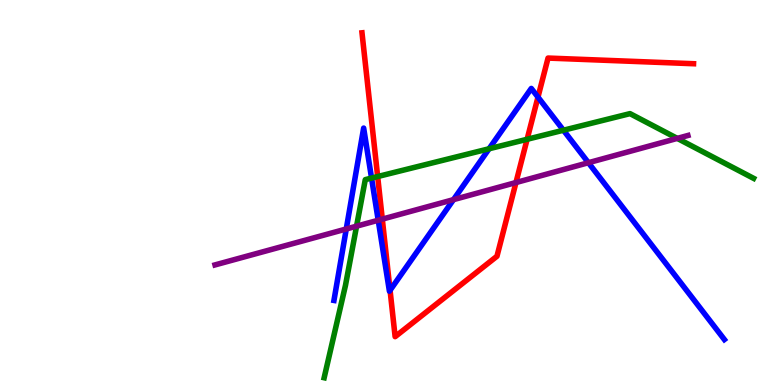[{'lines': ['blue', 'red'], 'intersections': [{'x': 5.03, 'y': 2.46}, {'x': 6.94, 'y': 7.48}]}, {'lines': ['green', 'red'], 'intersections': [{'x': 4.87, 'y': 5.41}, {'x': 6.8, 'y': 6.38}]}, {'lines': ['purple', 'red'], 'intersections': [{'x': 4.93, 'y': 4.31}, {'x': 6.66, 'y': 5.26}]}, {'lines': ['blue', 'green'], 'intersections': [{'x': 4.79, 'y': 5.37}, {'x': 6.31, 'y': 6.14}, {'x': 7.27, 'y': 6.62}]}, {'lines': ['blue', 'purple'], 'intersections': [{'x': 4.47, 'y': 4.05}, {'x': 4.88, 'y': 4.28}, {'x': 5.85, 'y': 4.81}, {'x': 7.59, 'y': 5.77}]}, {'lines': ['green', 'purple'], 'intersections': [{'x': 4.6, 'y': 4.13}, {'x': 8.74, 'y': 6.41}]}]